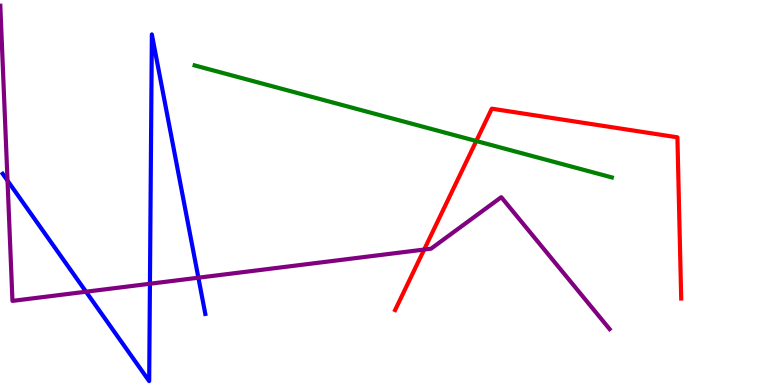[{'lines': ['blue', 'red'], 'intersections': []}, {'lines': ['green', 'red'], 'intersections': [{'x': 6.15, 'y': 6.34}]}, {'lines': ['purple', 'red'], 'intersections': [{'x': 5.47, 'y': 3.52}]}, {'lines': ['blue', 'green'], 'intersections': []}, {'lines': ['blue', 'purple'], 'intersections': [{'x': 0.0969, 'y': 5.31}, {'x': 1.11, 'y': 2.42}, {'x': 1.93, 'y': 2.63}, {'x': 2.56, 'y': 2.79}]}, {'lines': ['green', 'purple'], 'intersections': []}]